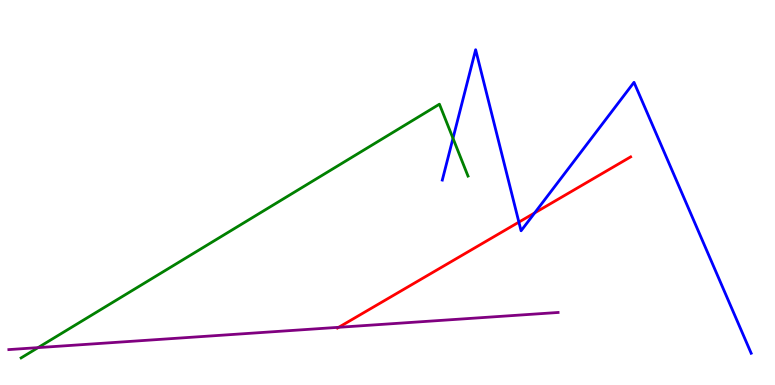[{'lines': ['blue', 'red'], 'intersections': [{'x': 6.7, 'y': 4.23}, {'x': 6.9, 'y': 4.47}]}, {'lines': ['green', 'red'], 'intersections': []}, {'lines': ['purple', 'red'], 'intersections': [{'x': 4.37, 'y': 1.5}]}, {'lines': ['blue', 'green'], 'intersections': [{'x': 5.85, 'y': 6.41}]}, {'lines': ['blue', 'purple'], 'intersections': []}, {'lines': ['green', 'purple'], 'intersections': [{'x': 0.491, 'y': 0.971}]}]